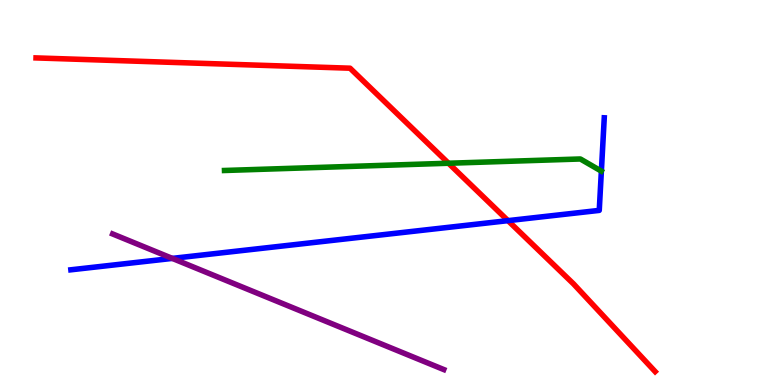[{'lines': ['blue', 'red'], 'intersections': [{'x': 6.55, 'y': 4.27}]}, {'lines': ['green', 'red'], 'intersections': [{'x': 5.79, 'y': 5.76}]}, {'lines': ['purple', 'red'], 'intersections': []}, {'lines': ['blue', 'green'], 'intersections': []}, {'lines': ['blue', 'purple'], 'intersections': [{'x': 2.22, 'y': 3.29}]}, {'lines': ['green', 'purple'], 'intersections': []}]